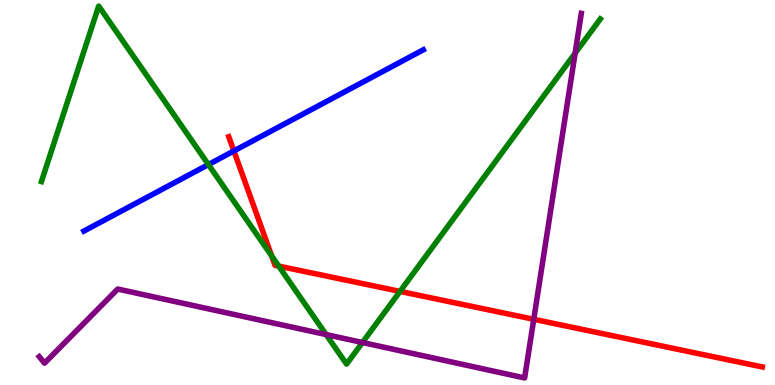[{'lines': ['blue', 'red'], 'intersections': [{'x': 3.02, 'y': 6.08}]}, {'lines': ['green', 'red'], 'intersections': [{'x': 3.51, 'y': 3.35}, {'x': 3.6, 'y': 3.09}, {'x': 5.16, 'y': 2.43}]}, {'lines': ['purple', 'red'], 'intersections': [{'x': 6.89, 'y': 1.71}]}, {'lines': ['blue', 'green'], 'intersections': [{'x': 2.69, 'y': 5.73}]}, {'lines': ['blue', 'purple'], 'intersections': []}, {'lines': ['green', 'purple'], 'intersections': [{'x': 4.21, 'y': 1.31}, {'x': 4.68, 'y': 1.1}, {'x': 7.42, 'y': 8.62}]}]